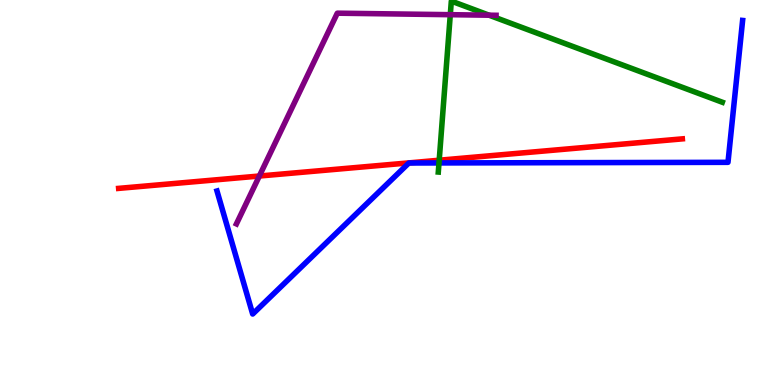[{'lines': ['blue', 'red'], 'intersections': []}, {'lines': ['green', 'red'], 'intersections': [{'x': 5.67, 'y': 5.84}]}, {'lines': ['purple', 'red'], 'intersections': [{'x': 3.35, 'y': 5.43}]}, {'lines': ['blue', 'green'], 'intersections': [{'x': 5.66, 'y': 5.77}]}, {'lines': ['blue', 'purple'], 'intersections': []}, {'lines': ['green', 'purple'], 'intersections': [{'x': 5.81, 'y': 9.62}, {'x': 6.31, 'y': 9.61}]}]